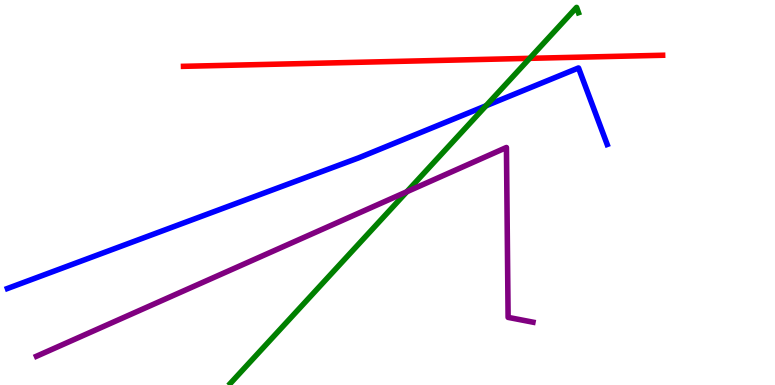[{'lines': ['blue', 'red'], 'intersections': []}, {'lines': ['green', 'red'], 'intersections': [{'x': 6.83, 'y': 8.48}]}, {'lines': ['purple', 'red'], 'intersections': []}, {'lines': ['blue', 'green'], 'intersections': [{'x': 6.27, 'y': 7.25}]}, {'lines': ['blue', 'purple'], 'intersections': []}, {'lines': ['green', 'purple'], 'intersections': [{'x': 5.25, 'y': 5.02}]}]